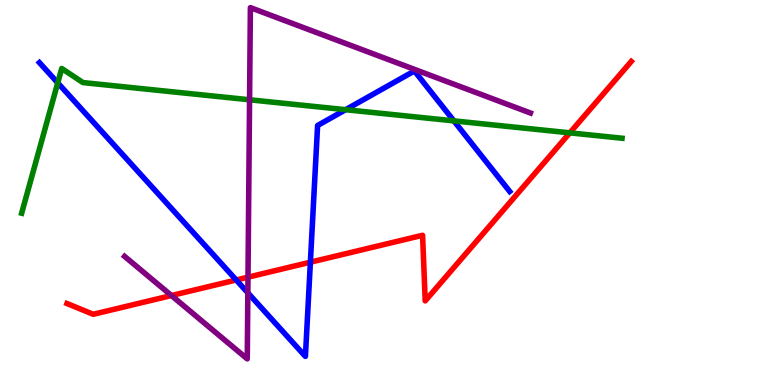[{'lines': ['blue', 'red'], 'intersections': [{'x': 3.05, 'y': 2.73}, {'x': 4.0, 'y': 3.19}]}, {'lines': ['green', 'red'], 'intersections': [{'x': 7.35, 'y': 6.55}]}, {'lines': ['purple', 'red'], 'intersections': [{'x': 2.21, 'y': 2.32}, {'x': 3.2, 'y': 2.8}]}, {'lines': ['blue', 'green'], 'intersections': [{'x': 0.745, 'y': 7.85}, {'x': 4.46, 'y': 7.15}, {'x': 5.86, 'y': 6.86}]}, {'lines': ['blue', 'purple'], 'intersections': [{'x': 3.2, 'y': 2.39}]}, {'lines': ['green', 'purple'], 'intersections': [{'x': 3.22, 'y': 7.41}]}]